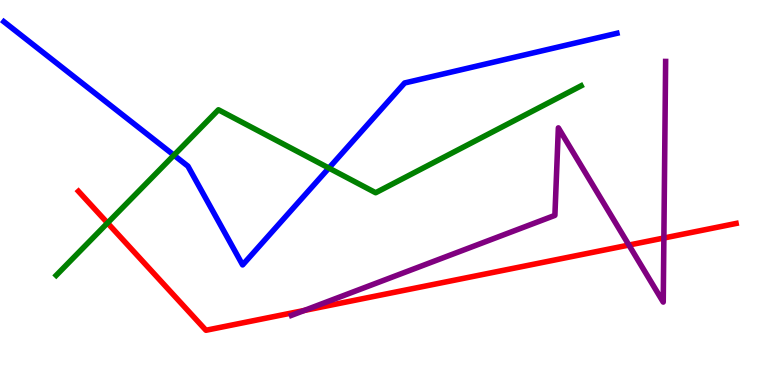[{'lines': ['blue', 'red'], 'intersections': []}, {'lines': ['green', 'red'], 'intersections': [{'x': 1.39, 'y': 4.21}]}, {'lines': ['purple', 'red'], 'intersections': [{'x': 3.93, 'y': 1.94}, {'x': 8.11, 'y': 3.63}, {'x': 8.57, 'y': 3.82}]}, {'lines': ['blue', 'green'], 'intersections': [{'x': 2.24, 'y': 5.97}, {'x': 4.24, 'y': 5.64}]}, {'lines': ['blue', 'purple'], 'intersections': []}, {'lines': ['green', 'purple'], 'intersections': []}]